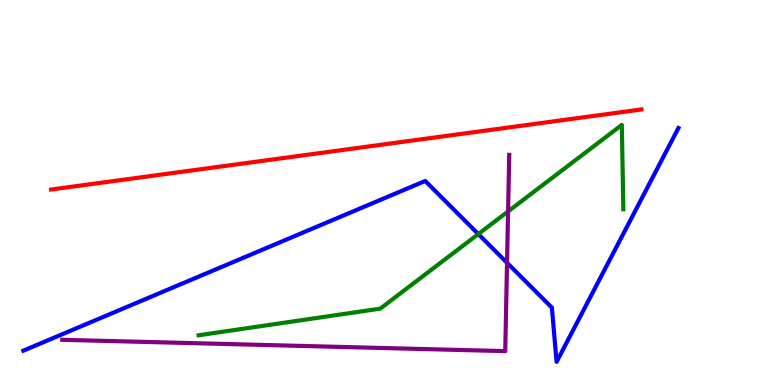[{'lines': ['blue', 'red'], 'intersections': []}, {'lines': ['green', 'red'], 'intersections': []}, {'lines': ['purple', 'red'], 'intersections': []}, {'lines': ['blue', 'green'], 'intersections': [{'x': 6.17, 'y': 3.92}]}, {'lines': ['blue', 'purple'], 'intersections': [{'x': 6.54, 'y': 3.17}]}, {'lines': ['green', 'purple'], 'intersections': [{'x': 6.56, 'y': 4.51}]}]